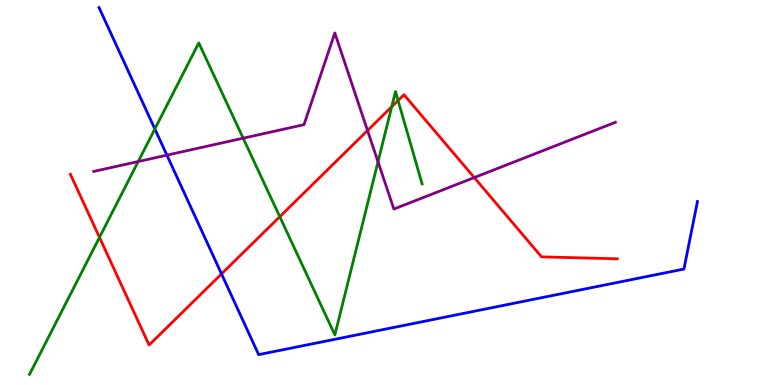[{'lines': ['blue', 'red'], 'intersections': [{'x': 2.86, 'y': 2.89}]}, {'lines': ['green', 'red'], 'intersections': [{'x': 1.28, 'y': 3.83}, {'x': 3.61, 'y': 4.37}, {'x': 5.05, 'y': 7.23}, {'x': 5.14, 'y': 7.39}]}, {'lines': ['purple', 'red'], 'intersections': [{'x': 4.74, 'y': 6.61}, {'x': 6.12, 'y': 5.39}]}, {'lines': ['blue', 'green'], 'intersections': [{'x': 2.0, 'y': 6.65}]}, {'lines': ['blue', 'purple'], 'intersections': [{'x': 2.15, 'y': 5.97}]}, {'lines': ['green', 'purple'], 'intersections': [{'x': 1.78, 'y': 5.8}, {'x': 3.14, 'y': 6.41}, {'x': 4.88, 'y': 5.8}]}]